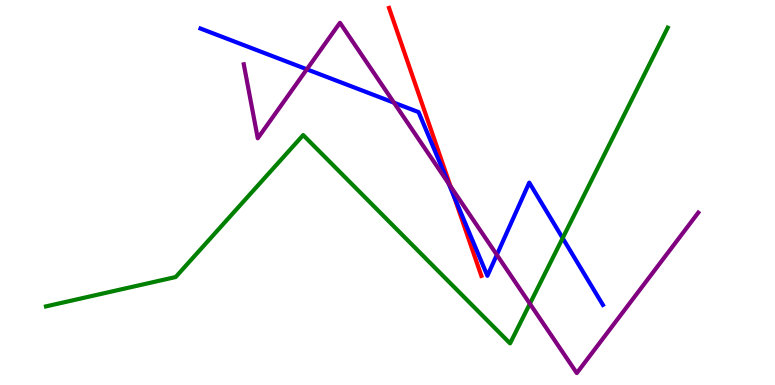[{'lines': ['blue', 'red'], 'intersections': [{'x': 5.86, 'y': 4.91}]}, {'lines': ['green', 'red'], 'intersections': []}, {'lines': ['purple', 'red'], 'intersections': [{'x': 5.81, 'y': 5.16}]}, {'lines': ['blue', 'green'], 'intersections': [{'x': 7.26, 'y': 3.82}]}, {'lines': ['blue', 'purple'], 'intersections': [{'x': 3.96, 'y': 8.2}, {'x': 5.08, 'y': 7.33}, {'x': 5.79, 'y': 5.24}, {'x': 6.41, 'y': 3.38}]}, {'lines': ['green', 'purple'], 'intersections': [{'x': 6.84, 'y': 2.11}]}]